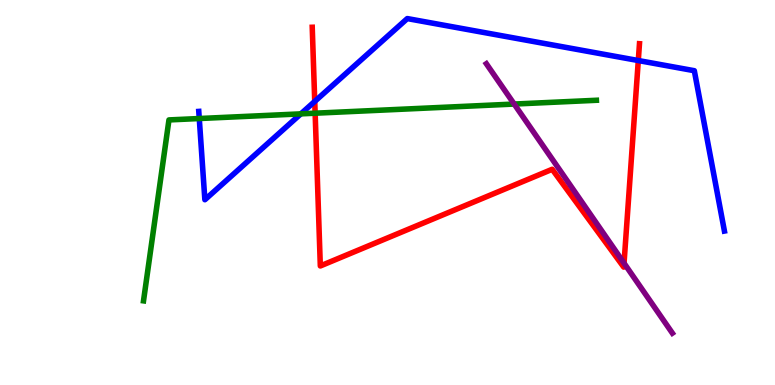[{'lines': ['blue', 'red'], 'intersections': [{'x': 4.06, 'y': 7.37}, {'x': 8.24, 'y': 8.43}]}, {'lines': ['green', 'red'], 'intersections': [{'x': 4.07, 'y': 7.06}]}, {'lines': ['purple', 'red'], 'intersections': [{'x': 8.05, 'y': 3.17}]}, {'lines': ['blue', 'green'], 'intersections': [{'x': 2.57, 'y': 6.92}, {'x': 3.88, 'y': 7.04}]}, {'lines': ['blue', 'purple'], 'intersections': []}, {'lines': ['green', 'purple'], 'intersections': [{'x': 6.63, 'y': 7.3}]}]